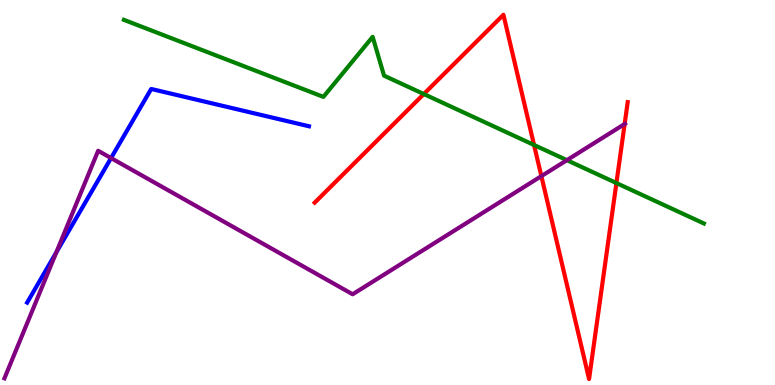[{'lines': ['blue', 'red'], 'intersections': []}, {'lines': ['green', 'red'], 'intersections': [{'x': 5.47, 'y': 7.56}, {'x': 6.89, 'y': 6.23}, {'x': 7.95, 'y': 5.25}]}, {'lines': ['purple', 'red'], 'intersections': [{'x': 6.99, 'y': 5.43}, {'x': 8.06, 'y': 6.78}]}, {'lines': ['blue', 'green'], 'intersections': []}, {'lines': ['blue', 'purple'], 'intersections': [{'x': 0.727, 'y': 3.45}, {'x': 1.43, 'y': 5.89}]}, {'lines': ['green', 'purple'], 'intersections': [{'x': 7.31, 'y': 5.84}]}]